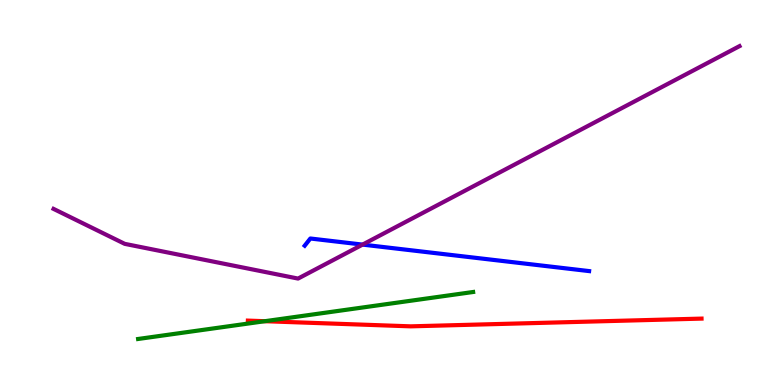[{'lines': ['blue', 'red'], 'intersections': []}, {'lines': ['green', 'red'], 'intersections': [{'x': 3.42, 'y': 1.66}]}, {'lines': ['purple', 'red'], 'intersections': []}, {'lines': ['blue', 'green'], 'intersections': []}, {'lines': ['blue', 'purple'], 'intersections': [{'x': 4.68, 'y': 3.65}]}, {'lines': ['green', 'purple'], 'intersections': []}]